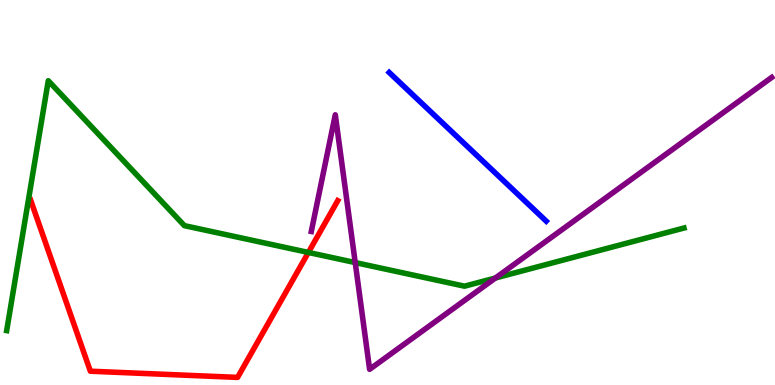[{'lines': ['blue', 'red'], 'intersections': []}, {'lines': ['green', 'red'], 'intersections': [{'x': 3.98, 'y': 3.44}]}, {'lines': ['purple', 'red'], 'intersections': []}, {'lines': ['blue', 'green'], 'intersections': []}, {'lines': ['blue', 'purple'], 'intersections': []}, {'lines': ['green', 'purple'], 'intersections': [{'x': 4.58, 'y': 3.18}, {'x': 6.39, 'y': 2.78}]}]